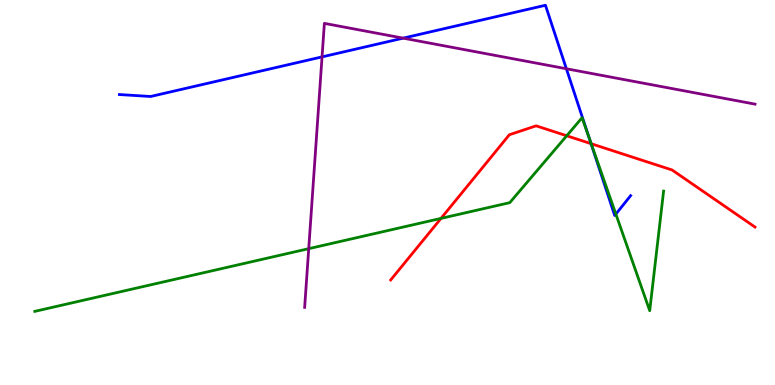[{'lines': ['blue', 'red'], 'intersections': [{'x': 7.63, 'y': 6.27}]}, {'lines': ['green', 'red'], 'intersections': [{'x': 5.69, 'y': 4.33}, {'x': 7.31, 'y': 6.47}, {'x': 7.63, 'y': 6.27}]}, {'lines': ['purple', 'red'], 'intersections': []}, {'lines': ['blue', 'green'], 'intersections': [{'x': 7.6, 'y': 6.43}, {'x': 7.95, 'y': 4.44}]}, {'lines': ['blue', 'purple'], 'intersections': [{'x': 4.16, 'y': 8.52}, {'x': 5.2, 'y': 9.01}, {'x': 7.31, 'y': 8.21}]}, {'lines': ['green', 'purple'], 'intersections': [{'x': 3.98, 'y': 3.54}]}]